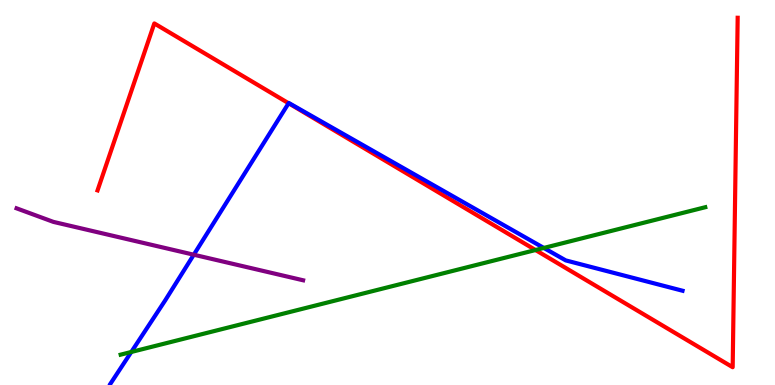[{'lines': ['blue', 'red'], 'intersections': [{'x': 3.72, 'y': 7.32}]}, {'lines': ['green', 'red'], 'intersections': [{'x': 6.91, 'y': 3.51}]}, {'lines': ['purple', 'red'], 'intersections': []}, {'lines': ['blue', 'green'], 'intersections': [{'x': 1.69, 'y': 0.858}, {'x': 7.02, 'y': 3.56}]}, {'lines': ['blue', 'purple'], 'intersections': [{'x': 2.5, 'y': 3.38}]}, {'lines': ['green', 'purple'], 'intersections': []}]